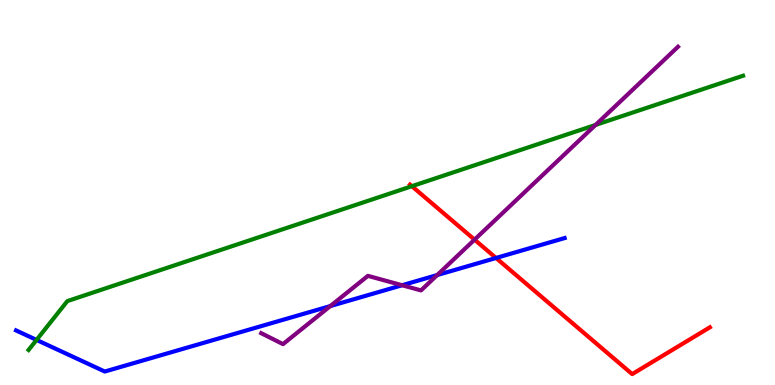[{'lines': ['blue', 'red'], 'intersections': [{'x': 6.4, 'y': 3.3}]}, {'lines': ['green', 'red'], 'intersections': [{'x': 5.31, 'y': 5.16}]}, {'lines': ['purple', 'red'], 'intersections': [{'x': 6.12, 'y': 3.78}]}, {'lines': ['blue', 'green'], 'intersections': [{'x': 0.472, 'y': 1.17}]}, {'lines': ['blue', 'purple'], 'intersections': [{'x': 4.26, 'y': 2.05}, {'x': 5.19, 'y': 2.59}, {'x': 5.64, 'y': 2.86}]}, {'lines': ['green', 'purple'], 'intersections': [{'x': 7.68, 'y': 6.75}]}]